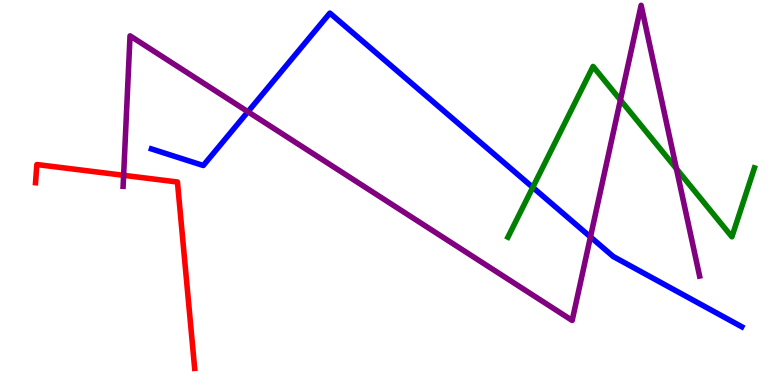[{'lines': ['blue', 'red'], 'intersections': []}, {'lines': ['green', 'red'], 'intersections': []}, {'lines': ['purple', 'red'], 'intersections': [{'x': 1.6, 'y': 5.45}]}, {'lines': ['blue', 'green'], 'intersections': [{'x': 6.87, 'y': 5.13}]}, {'lines': ['blue', 'purple'], 'intersections': [{'x': 3.2, 'y': 7.1}, {'x': 7.62, 'y': 3.85}]}, {'lines': ['green', 'purple'], 'intersections': [{'x': 8.01, 'y': 7.4}, {'x': 8.73, 'y': 5.62}]}]